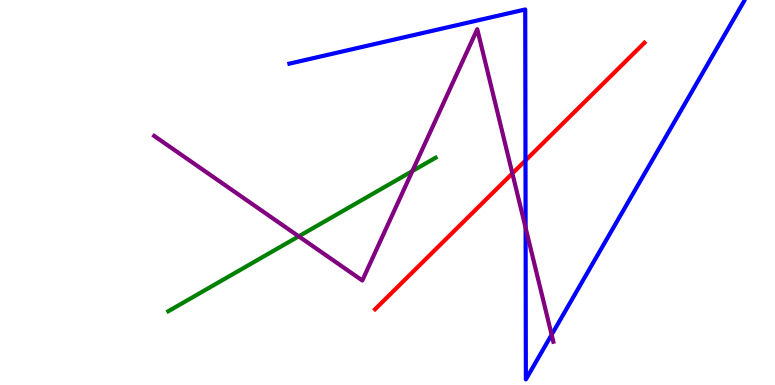[{'lines': ['blue', 'red'], 'intersections': [{'x': 6.78, 'y': 5.83}]}, {'lines': ['green', 'red'], 'intersections': []}, {'lines': ['purple', 'red'], 'intersections': [{'x': 6.61, 'y': 5.5}]}, {'lines': ['blue', 'green'], 'intersections': []}, {'lines': ['blue', 'purple'], 'intersections': [{'x': 6.78, 'y': 4.08}, {'x': 7.12, 'y': 1.31}]}, {'lines': ['green', 'purple'], 'intersections': [{'x': 3.85, 'y': 3.86}, {'x': 5.32, 'y': 5.56}]}]